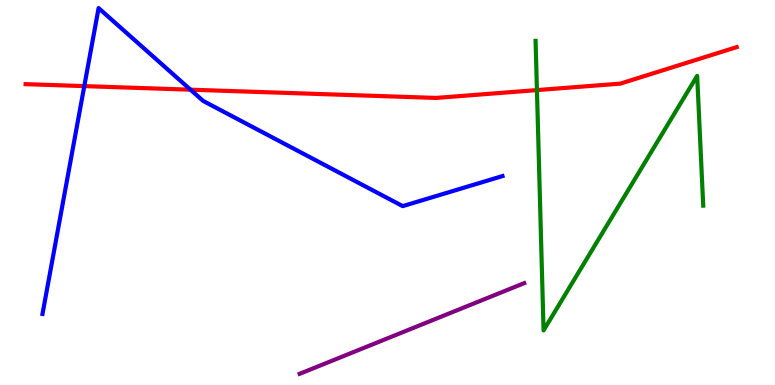[{'lines': ['blue', 'red'], 'intersections': [{'x': 1.09, 'y': 7.76}, {'x': 2.46, 'y': 7.67}]}, {'lines': ['green', 'red'], 'intersections': [{'x': 6.93, 'y': 7.66}]}, {'lines': ['purple', 'red'], 'intersections': []}, {'lines': ['blue', 'green'], 'intersections': []}, {'lines': ['blue', 'purple'], 'intersections': []}, {'lines': ['green', 'purple'], 'intersections': []}]